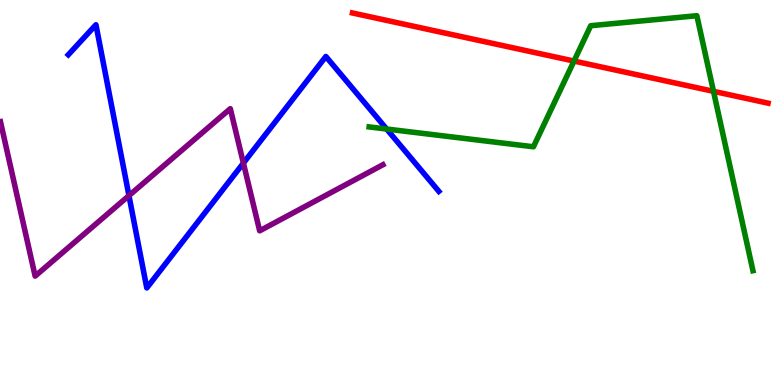[{'lines': ['blue', 'red'], 'intersections': []}, {'lines': ['green', 'red'], 'intersections': [{'x': 7.41, 'y': 8.41}, {'x': 9.21, 'y': 7.63}]}, {'lines': ['purple', 'red'], 'intersections': []}, {'lines': ['blue', 'green'], 'intersections': [{'x': 4.99, 'y': 6.65}]}, {'lines': ['blue', 'purple'], 'intersections': [{'x': 1.66, 'y': 4.92}, {'x': 3.14, 'y': 5.76}]}, {'lines': ['green', 'purple'], 'intersections': []}]